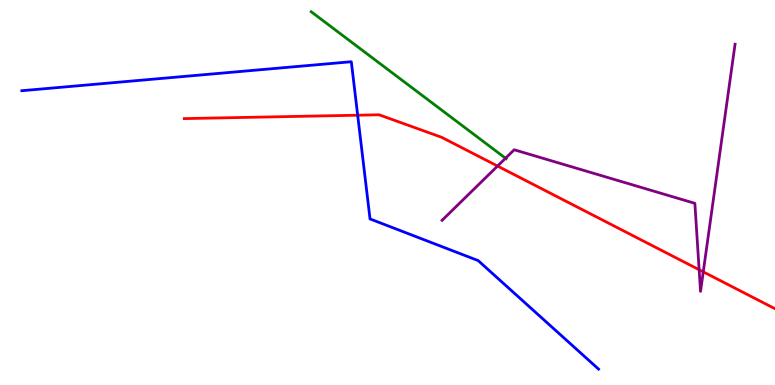[{'lines': ['blue', 'red'], 'intersections': [{'x': 4.62, 'y': 7.01}]}, {'lines': ['green', 'red'], 'intersections': []}, {'lines': ['purple', 'red'], 'intersections': [{'x': 6.42, 'y': 5.69}, {'x': 9.02, 'y': 2.99}, {'x': 9.07, 'y': 2.94}]}, {'lines': ['blue', 'green'], 'intersections': []}, {'lines': ['blue', 'purple'], 'intersections': []}, {'lines': ['green', 'purple'], 'intersections': [{'x': 6.52, 'y': 5.89}]}]